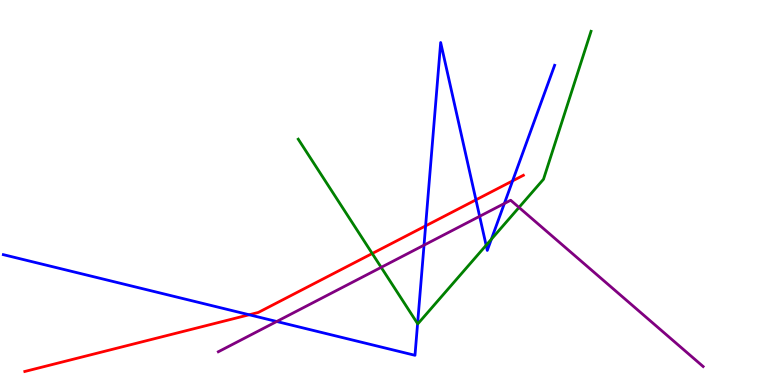[{'lines': ['blue', 'red'], 'intersections': [{'x': 3.22, 'y': 1.82}, {'x': 5.49, 'y': 4.13}, {'x': 6.14, 'y': 4.81}, {'x': 6.61, 'y': 5.3}]}, {'lines': ['green', 'red'], 'intersections': [{'x': 4.8, 'y': 3.42}]}, {'lines': ['purple', 'red'], 'intersections': []}, {'lines': ['blue', 'green'], 'intersections': [{'x': 5.39, 'y': 1.59}, {'x': 6.27, 'y': 3.63}, {'x': 6.34, 'y': 3.79}]}, {'lines': ['blue', 'purple'], 'intersections': [{'x': 3.57, 'y': 1.65}, {'x': 5.47, 'y': 3.63}, {'x': 6.19, 'y': 4.38}, {'x': 6.51, 'y': 4.71}]}, {'lines': ['green', 'purple'], 'intersections': [{'x': 4.92, 'y': 3.06}, {'x': 6.7, 'y': 4.61}]}]